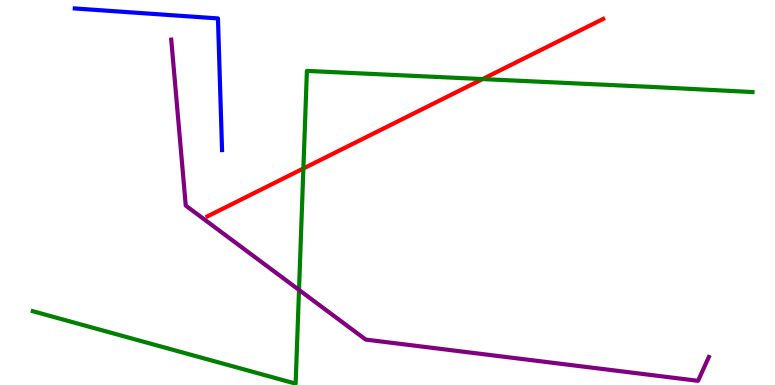[{'lines': ['blue', 'red'], 'intersections': []}, {'lines': ['green', 'red'], 'intersections': [{'x': 3.91, 'y': 5.62}, {'x': 6.23, 'y': 7.95}]}, {'lines': ['purple', 'red'], 'intersections': []}, {'lines': ['blue', 'green'], 'intersections': []}, {'lines': ['blue', 'purple'], 'intersections': []}, {'lines': ['green', 'purple'], 'intersections': [{'x': 3.86, 'y': 2.47}]}]